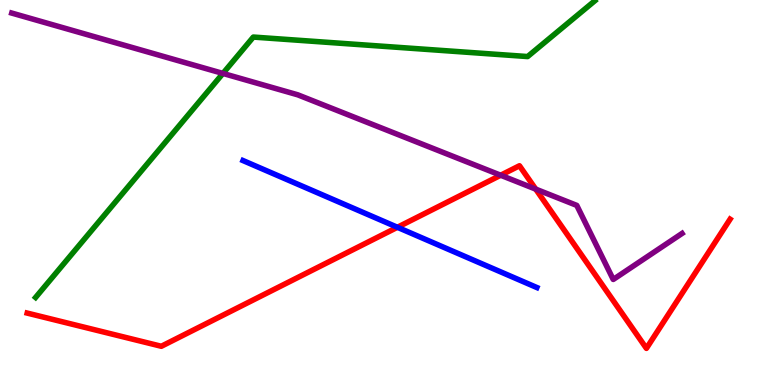[{'lines': ['blue', 'red'], 'intersections': [{'x': 5.13, 'y': 4.1}]}, {'lines': ['green', 'red'], 'intersections': []}, {'lines': ['purple', 'red'], 'intersections': [{'x': 6.46, 'y': 5.45}, {'x': 6.91, 'y': 5.09}]}, {'lines': ['blue', 'green'], 'intersections': []}, {'lines': ['blue', 'purple'], 'intersections': []}, {'lines': ['green', 'purple'], 'intersections': [{'x': 2.88, 'y': 8.09}]}]